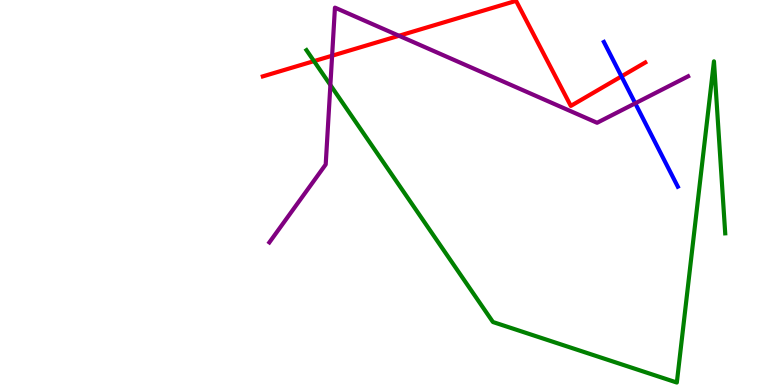[{'lines': ['blue', 'red'], 'intersections': [{'x': 8.02, 'y': 8.02}]}, {'lines': ['green', 'red'], 'intersections': [{'x': 4.05, 'y': 8.41}]}, {'lines': ['purple', 'red'], 'intersections': [{'x': 4.29, 'y': 8.55}, {'x': 5.15, 'y': 9.07}]}, {'lines': ['blue', 'green'], 'intersections': []}, {'lines': ['blue', 'purple'], 'intersections': [{'x': 8.2, 'y': 7.32}]}, {'lines': ['green', 'purple'], 'intersections': [{'x': 4.26, 'y': 7.79}]}]